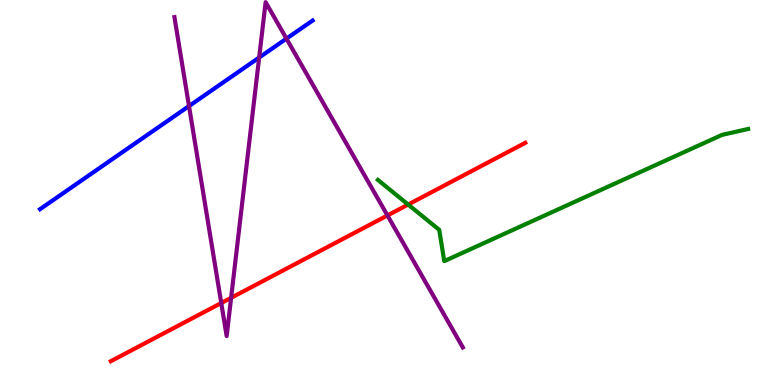[{'lines': ['blue', 'red'], 'intersections': []}, {'lines': ['green', 'red'], 'intersections': [{'x': 5.27, 'y': 4.69}]}, {'lines': ['purple', 'red'], 'intersections': [{'x': 2.85, 'y': 2.13}, {'x': 2.98, 'y': 2.26}, {'x': 5.0, 'y': 4.4}]}, {'lines': ['blue', 'green'], 'intersections': []}, {'lines': ['blue', 'purple'], 'intersections': [{'x': 2.44, 'y': 7.24}, {'x': 3.34, 'y': 8.51}, {'x': 3.7, 'y': 9.0}]}, {'lines': ['green', 'purple'], 'intersections': []}]